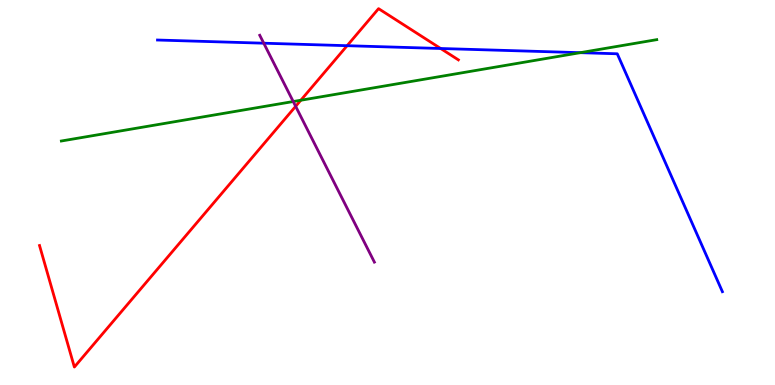[{'lines': ['blue', 'red'], 'intersections': [{'x': 4.48, 'y': 8.81}, {'x': 5.69, 'y': 8.74}]}, {'lines': ['green', 'red'], 'intersections': [{'x': 3.88, 'y': 7.4}]}, {'lines': ['purple', 'red'], 'intersections': [{'x': 3.81, 'y': 7.24}]}, {'lines': ['blue', 'green'], 'intersections': [{'x': 7.49, 'y': 8.63}]}, {'lines': ['blue', 'purple'], 'intersections': [{'x': 3.4, 'y': 8.88}]}, {'lines': ['green', 'purple'], 'intersections': [{'x': 3.78, 'y': 7.36}]}]